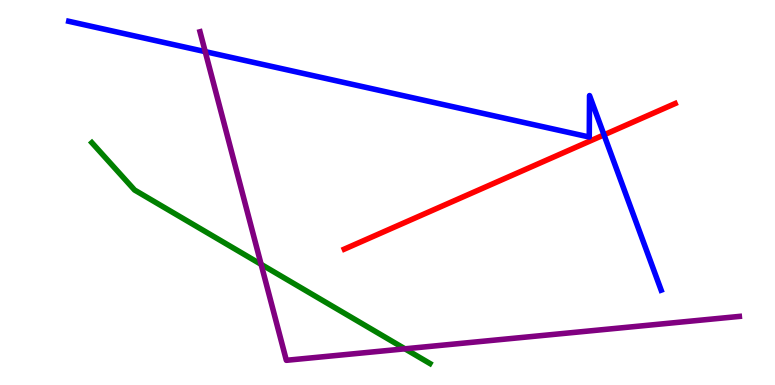[{'lines': ['blue', 'red'], 'intersections': [{'x': 7.79, 'y': 6.5}]}, {'lines': ['green', 'red'], 'intersections': []}, {'lines': ['purple', 'red'], 'intersections': []}, {'lines': ['blue', 'green'], 'intersections': []}, {'lines': ['blue', 'purple'], 'intersections': [{'x': 2.65, 'y': 8.66}]}, {'lines': ['green', 'purple'], 'intersections': [{'x': 3.37, 'y': 3.13}, {'x': 5.23, 'y': 0.94}]}]